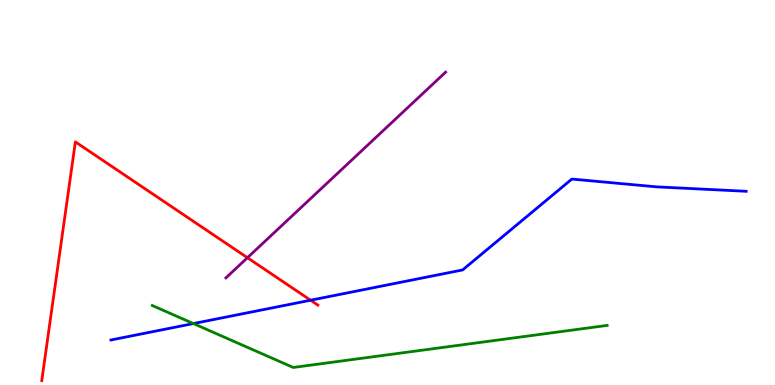[{'lines': ['blue', 'red'], 'intersections': [{'x': 4.01, 'y': 2.2}]}, {'lines': ['green', 'red'], 'intersections': []}, {'lines': ['purple', 'red'], 'intersections': [{'x': 3.19, 'y': 3.31}]}, {'lines': ['blue', 'green'], 'intersections': [{'x': 2.5, 'y': 1.6}]}, {'lines': ['blue', 'purple'], 'intersections': []}, {'lines': ['green', 'purple'], 'intersections': []}]